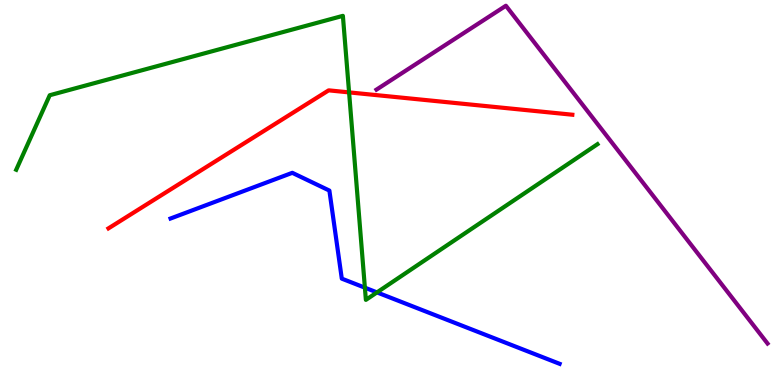[{'lines': ['blue', 'red'], 'intersections': []}, {'lines': ['green', 'red'], 'intersections': [{'x': 4.5, 'y': 7.6}]}, {'lines': ['purple', 'red'], 'intersections': []}, {'lines': ['blue', 'green'], 'intersections': [{'x': 4.71, 'y': 2.53}, {'x': 4.86, 'y': 2.41}]}, {'lines': ['blue', 'purple'], 'intersections': []}, {'lines': ['green', 'purple'], 'intersections': []}]